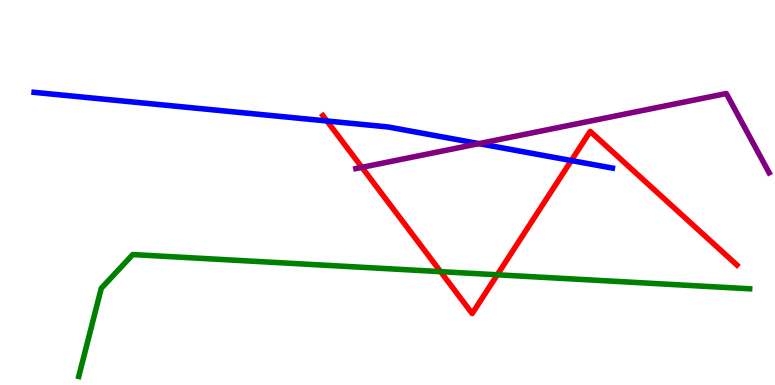[{'lines': ['blue', 'red'], 'intersections': [{'x': 4.22, 'y': 6.86}, {'x': 7.37, 'y': 5.83}]}, {'lines': ['green', 'red'], 'intersections': [{'x': 5.68, 'y': 2.94}, {'x': 6.42, 'y': 2.86}]}, {'lines': ['purple', 'red'], 'intersections': [{'x': 4.67, 'y': 5.65}]}, {'lines': ['blue', 'green'], 'intersections': []}, {'lines': ['blue', 'purple'], 'intersections': [{'x': 6.18, 'y': 6.27}]}, {'lines': ['green', 'purple'], 'intersections': []}]